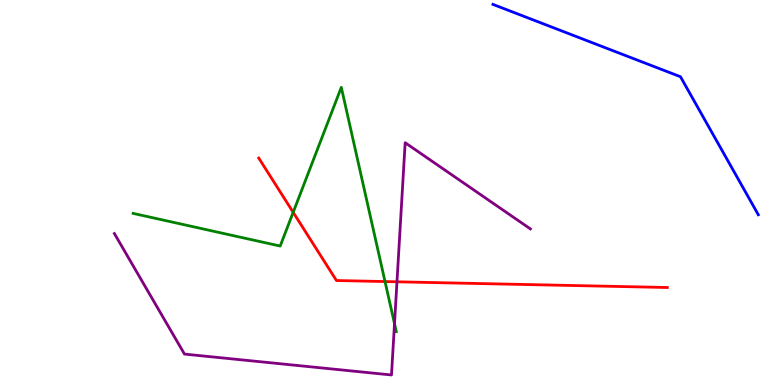[{'lines': ['blue', 'red'], 'intersections': []}, {'lines': ['green', 'red'], 'intersections': [{'x': 3.78, 'y': 4.49}, {'x': 4.97, 'y': 2.69}]}, {'lines': ['purple', 'red'], 'intersections': [{'x': 5.12, 'y': 2.68}]}, {'lines': ['blue', 'green'], 'intersections': []}, {'lines': ['blue', 'purple'], 'intersections': []}, {'lines': ['green', 'purple'], 'intersections': [{'x': 5.09, 'y': 1.59}]}]